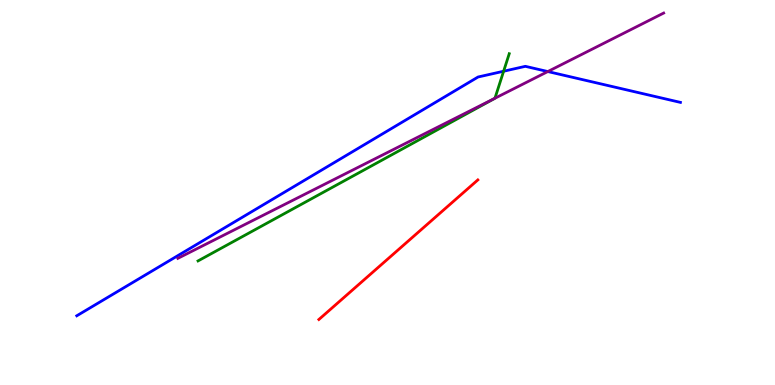[{'lines': ['blue', 'red'], 'intersections': []}, {'lines': ['green', 'red'], 'intersections': []}, {'lines': ['purple', 'red'], 'intersections': []}, {'lines': ['blue', 'green'], 'intersections': [{'x': 6.5, 'y': 8.15}]}, {'lines': ['blue', 'purple'], 'intersections': [{'x': 7.07, 'y': 8.14}]}, {'lines': ['green', 'purple'], 'intersections': [{'x': 6.39, 'y': 7.45}]}]